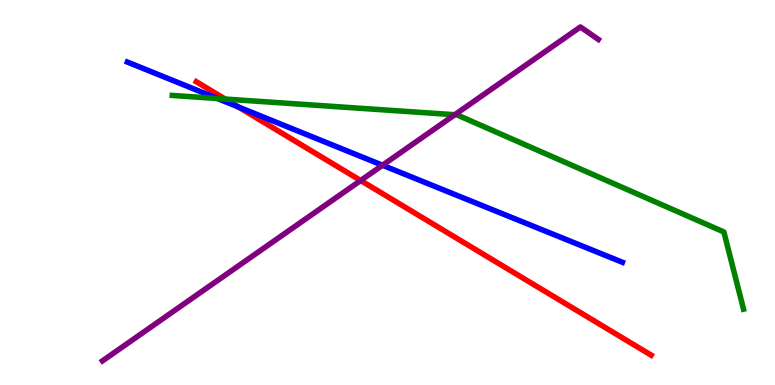[{'lines': ['blue', 'red'], 'intersections': [{'x': 3.07, 'y': 7.22}]}, {'lines': ['green', 'red'], 'intersections': [{'x': 2.91, 'y': 7.43}]}, {'lines': ['purple', 'red'], 'intersections': [{'x': 4.65, 'y': 5.31}]}, {'lines': ['blue', 'green'], 'intersections': [{'x': 2.81, 'y': 7.44}]}, {'lines': ['blue', 'purple'], 'intersections': [{'x': 4.94, 'y': 5.71}]}, {'lines': ['green', 'purple'], 'intersections': [{'x': 5.87, 'y': 7.02}]}]